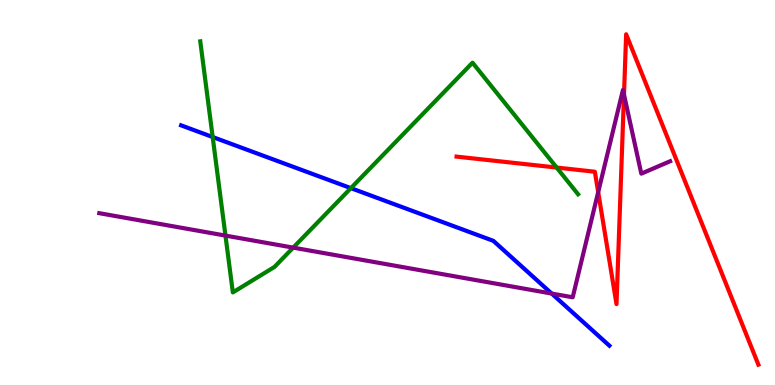[{'lines': ['blue', 'red'], 'intersections': []}, {'lines': ['green', 'red'], 'intersections': [{'x': 7.18, 'y': 5.65}]}, {'lines': ['purple', 'red'], 'intersections': [{'x': 7.72, 'y': 5.01}, {'x': 8.05, 'y': 7.54}]}, {'lines': ['blue', 'green'], 'intersections': [{'x': 2.74, 'y': 6.44}, {'x': 4.53, 'y': 5.11}]}, {'lines': ['blue', 'purple'], 'intersections': [{'x': 7.12, 'y': 2.38}]}, {'lines': ['green', 'purple'], 'intersections': [{'x': 2.91, 'y': 3.88}, {'x': 3.78, 'y': 3.57}]}]